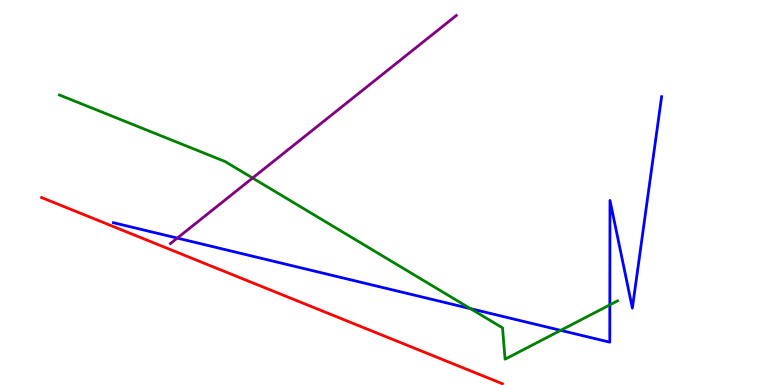[{'lines': ['blue', 'red'], 'intersections': []}, {'lines': ['green', 'red'], 'intersections': []}, {'lines': ['purple', 'red'], 'intersections': []}, {'lines': ['blue', 'green'], 'intersections': [{'x': 6.07, 'y': 1.98}, {'x': 7.23, 'y': 1.42}, {'x': 7.87, 'y': 2.08}]}, {'lines': ['blue', 'purple'], 'intersections': [{'x': 2.29, 'y': 3.82}]}, {'lines': ['green', 'purple'], 'intersections': [{'x': 3.26, 'y': 5.38}]}]